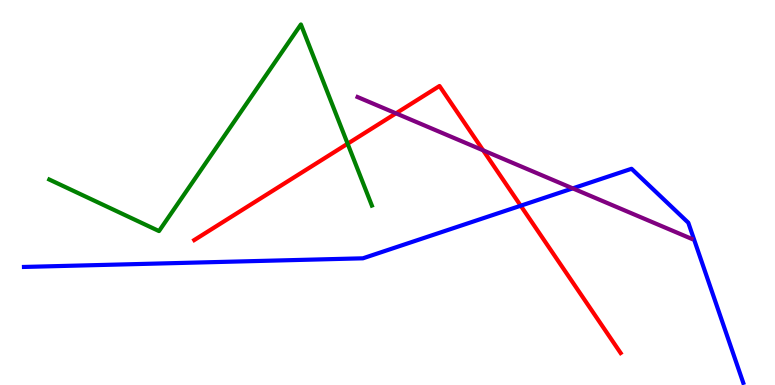[{'lines': ['blue', 'red'], 'intersections': [{'x': 6.72, 'y': 4.66}]}, {'lines': ['green', 'red'], 'intersections': [{'x': 4.49, 'y': 6.27}]}, {'lines': ['purple', 'red'], 'intersections': [{'x': 5.11, 'y': 7.06}, {'x': 6.23, 'y': 6.1}]}, {'lines': ['blue', 'green'], 'intersections': []}, {'lines': ['blue', 'purple'], 'intersections': [{'x': 7.39, 'y': 5.11}]}, {'lines': ['green', 'purple'], 'intersections': []}]